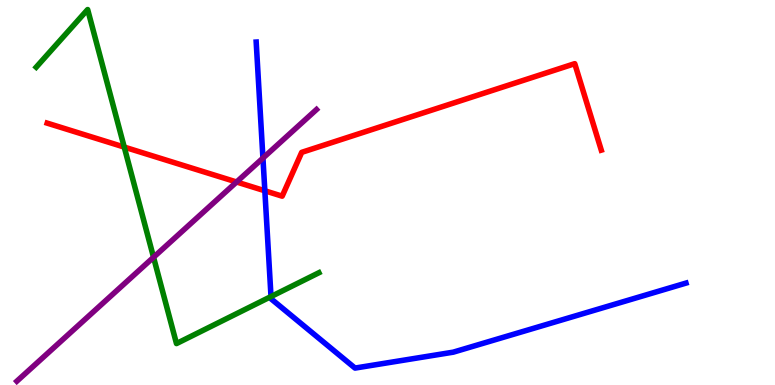[{'lines': ['blue', 'red'], 'intersections': [{'x': 3.42, 'y': 5.04}]}, {'lines': ['green', 'red'], 'intersections': [{'x': 1.6, 'y': 6.18}]}, {'lines': ['purple', 'red'], 'intersections': [{'x': 3.05, 'y': 5.27}]}, {'lines': ['blue', 'green'], 'intersections': [{'x': 3.5, 'y': 2.3}]}, {'lines': ['blue', 'purple'], 'intersections': [{'x': 3.39, 'y': 5.89}]}, {'lines': ['green', 'purple'], 'intersections': [{'x': 1.98, 'y': 3.32}]}]